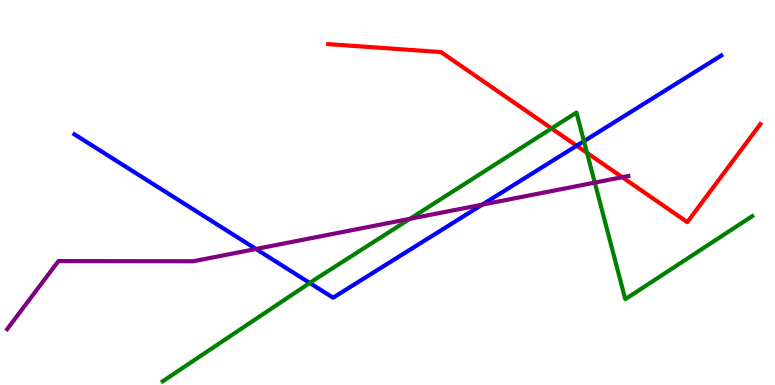[{'lines': ['blue', 'red'], 'intersections': [{'x': 7.44, 'y': 6.21}]}, {'lines': ['green', 'red'], 'intersections': [{'x': 7.12, 'y': 6.66}, {'x': 7.57, 'y': 6.03}]}, {'lines': ['purple', 'red'], 'intersections': [{'x': 8.03, 'y': 5.4}]}, {'lines': ['blue', 'green'], 'intersections': [{'x': 4.0, 'y': 2.65}, {'x': 7.53, 'y': 6.33}]}, {'lines': ['blue', 'purple'], 'intersections': [{'x': 3.3, 'y': 3.53}, {'x': 6.22, 'y': 4.68}]}, {'lines': ['green', 'purple'], 'intersections': [{'x': 5.29, 'y': 4.32}, {'x': 7.67, 'y': 5.26}]}]